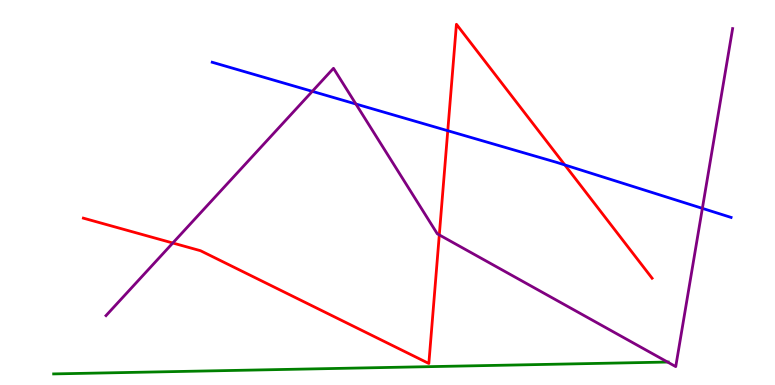[{'lines': ['blue', 'red'], 'intersections': [{'x': 5.78, 'y': 6.6}, {'x': 7.29, 'y': 5.72}]}, {'lines': ['green', 'red'], 'intersections': []}, {'lines': ['purple', 'red'], 'intersections': [{'x': 2.23, 'y': 3.69}, {'x': 5.67, 'y': 3.9}]}, {'lines': ['blue', 'green'], 'intersections': []}, {'lines': ['blue', 'purple'], 'intersections': [{'x': 4.03, 'y': 7.63}, {'x': 4.59, 'y': 7.3}, {'x': 9.06, 'y': 4.59}]}, {'lines': ['green', 'purple'], 'intersections': [{'x': 8.61, 'y': 0.596}]}]